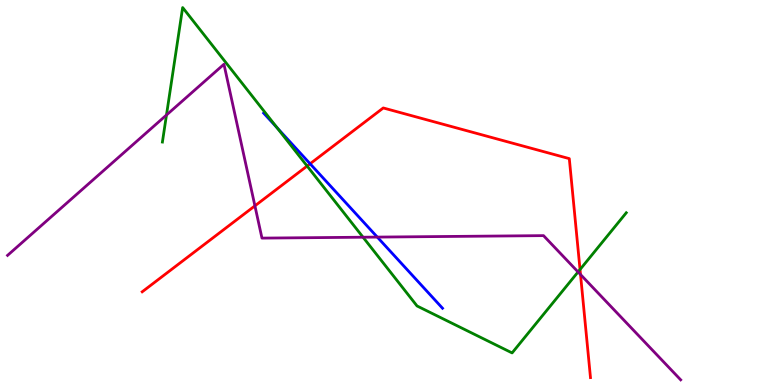[{'lines': ['blue', 'red'], 'intersections': [{'x': 4.0, 'y': 5.75}]}, {'lines': ['green', 'red'], 'intersections': [{'x': 3.96, 'y': 5.69}, {'x': 7.48, 'y': 3.0}]}, {'lines': ['purple', 'red'], 'intersections': [{'x': 3.29, 'y': 4.65}, {'x': 7.49, 'y': 2.87}]}, {'lines': ['blue', 'green'], 'intersections': [{'x': 3.57, 'y': 6.69}]}, {'lines': ['blue', 'purple'], 'intersections': [{'x': 4.87, 'y': 3.84}]}, {'lines': ['green', 'purple'], 'intersections': [{'x': 2.15, 'y': 7.01}, {'x': 4.68, 'y': 3.84}, {'x': 7.46, 'y': 2.94}]}]